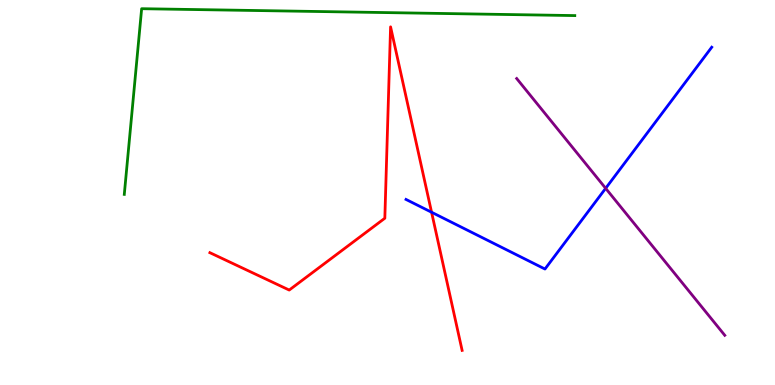[{'lines': ['blue', 'red'], 'intersections': [{'x': 5.57, 'y': 4.49}]}, {'lines': ['green', 'red'], 'intersections': []}, {'lines': ['purple', 'red'], 'intersections': []}, {'lines': ['blue', 'green'], 'intersections': []}, {'lines': ['blue', 'purple'], 'intersections': [{'x': 7.81, 'y': 5.11}]}, {'lines': ['green', 'purple'], 'intersections': []}]